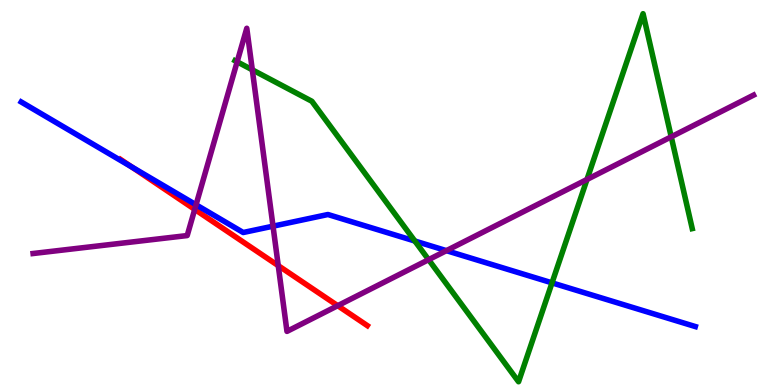[{'lines': ['blue', 'red'], 'intersections': [{'x': 1.7, 'y': 5.66}]}, {'lines': ['green', 'red'], 'intersections': []}, {'lines': ['purple', 'red'], 'intersections': [{'x': 2.51, 'y': 4.56}, {'x': 3.59, 'y': 3.1}, {'x': 4.36, 'y': 2.06}]}, {'lines': ['blue', 'green'], 'intersections': [{'x': 5.35, 'y': 3.74}, {'x': 7.12, 'y': 2.65}]}, {'lines': ['blue', 'purple'], 'intersections': [{'x': 2.53, 'y': 4.68}, {'x': 3.52, 'y': 4.13}, {'x': 5.76, 'y': 3.49}]}, {'lines': ['green', 'purple'], 'intersections': [{'x': 3.06, 'y': 8.39}, {'x': 3.26, 'y': 8.19}, {'x': 5.53, 'y': 3.26}, {'x': 7.57, 'y': 5.34}, {'x': 8.66, 'y': 6.45}]}]